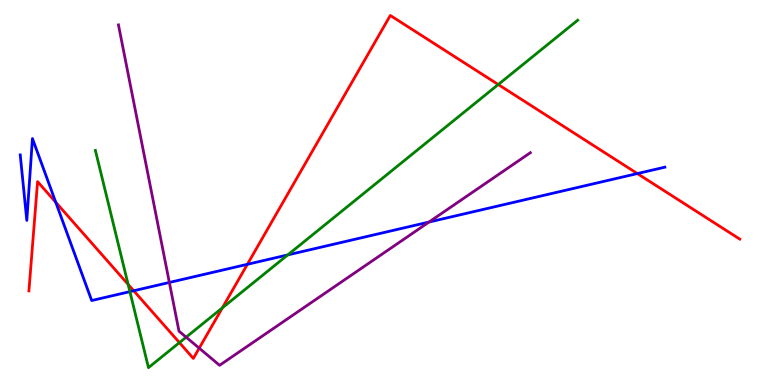[{'lines': ['blue', 'red'], 'intersections': [{'x': 0.719, 'y': 4.75}, {'x': 1.73, 'y': 2.45}, {'x': 3.19, 'y': 3.13}, {'x': 8.22, 'y': 5.49}]}, {'lines': ['green', 'red'], 'intersections': [{'x': 1.65, 'y': 2.61}, {'x': 2.31, 'y': 1.1}, {'x': 2.87, 'y': 2.0}, {'x': 6.43, 'y': 7.8}]}, {'lines': ['purple', 'red'], 'intersections': [{'x': 2.57, 'y': 0.957}]}, {'lines': ['blue', 'green'], 'intersections': [{'x': 1.68, 'y': 2.42}, {'x': 3.71, 'y': 3.38}]}, {'lines': ['blue', 'purple'], 'intersections': [{'x': 2.19, 'y': 2.66}, {'x': 5.54, 'y': 4.23}]}, {'lines': ['green', 'purple'], 'intersections': [{'x': 2.4, 'y': 1.24}]}]